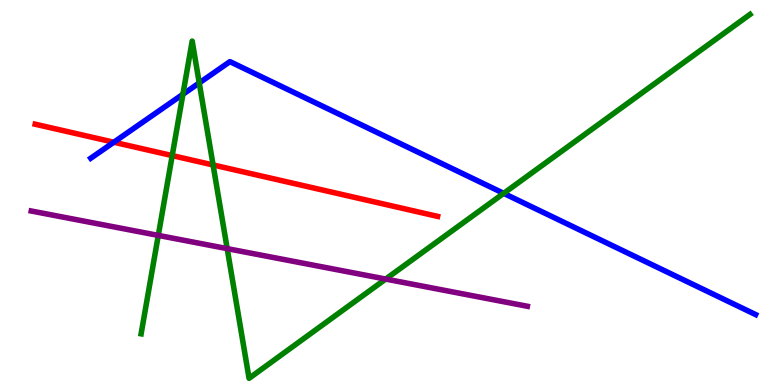[{'lines': ['blue', 'red'], 'intersections': [{'x': 1.47, 'y': 6.31}]}, {'lines': ['green', 'red'], 'intersections': [{'x': 2.22, 'y': 5.96}, {'x': 2.75, 'y': 5.72}]}, {'lines': ['purple', 'red'], 'intersections': []}, {'lines': ['blue', 'green'], 'intersections': [{'x': 2.36, 'y': 7.55}, {'x': 2.57, 'y': 7.85}, {'x': 6.5, 'y': 4.98}]}, {'lines': ['blue', 'purple'], 'intersections': []}, {'lines': ['green', 'purple'], 'intersections': [{'x': 2.04, 'y': 3.89}, {'x': 2.93, 'y': 3.54}, {'x': 4.98, 'y': 2.75}]}]